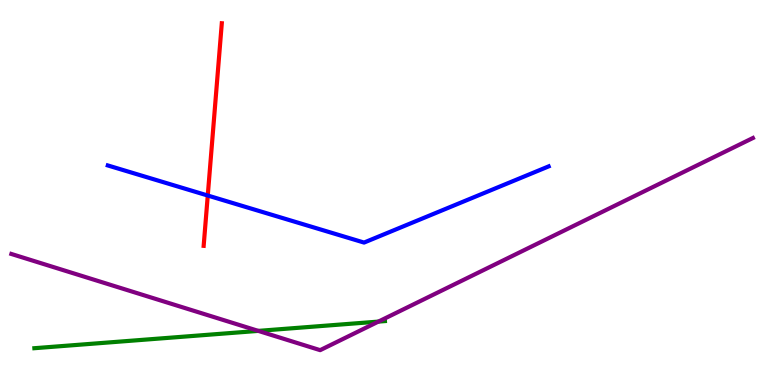[{'lines': ['blue', 'red'], 'intersections': [{'x': 2.68, 'y': 4.92}]}, {'lines': ['green', 'red'], 'intersections': []}, {'lines': ['purple', 'red'], 'intersections': []}, {'lines': ['blue', 'green'], 'intersections': []}, {'lines': ['blue', 'purple'], 'intersections': []}, {'lines': ['green', 'purple'], 'intersections': [{'x': 3.33, 'y': 1.41}, {'x': 4.88, 'y': 1.65}]}]